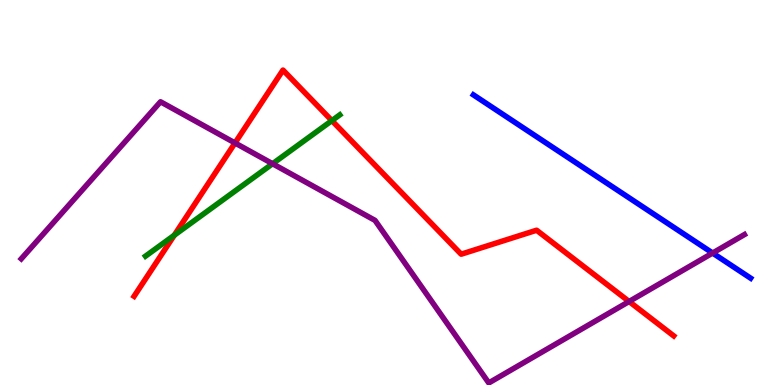[{'lines': ['blue', 'red'], 'intersections': []}, {'lines': ['green', 'red'], 'intersections': [{'x': 2.25, 'y': 3.89}, {'x': 4.28, 'y': 6.87}]}, {'lines': ['purple', 'red'], 'intersections': [{'x': 3.03, 'y': 6.29}, {'x': 8.12, 'y': 2.17}]}, {'lines': ['blue', 'green'], 'intersections': []}, {'lines': ['blue', 'purple'], 'intersections': [{'x': 9.19, 'y': 3.43}]}, {'lines': ['green', 'purple'], 'intersections': [{'x': 3.52, 'y': 5.75}]}]